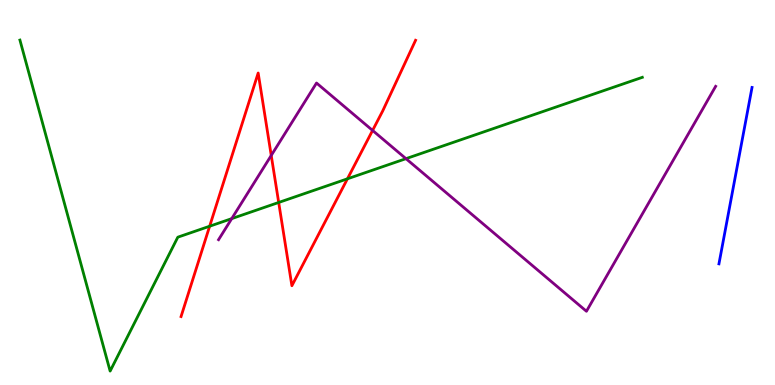[{'lines': ['blue', 'red'], 'intersections': []}, {'lines': ['green', 'red'], 'intersections': [{'x': 2.71, 'y': 4.12}, {'x': 3.6, 'y': 4.74}, {'x': 4.48, 'y': 5.36}]}, {'lines': ['purple', 'red'], 'intersections': [{'x': 3.5, 'y': 5.96}, {'x': 4.81, 'y': 6.61}]}, {'lines': ['blue', 'green'], 'intersections': []}, {'lines': ['blue', 'purple'], 'intersections': []}, {'lines': ['green', 'purple'], 'intersections': [{'x': 2.99, 'y': 4.32}, {'x': 5.24, 'y': 5.88}]}]